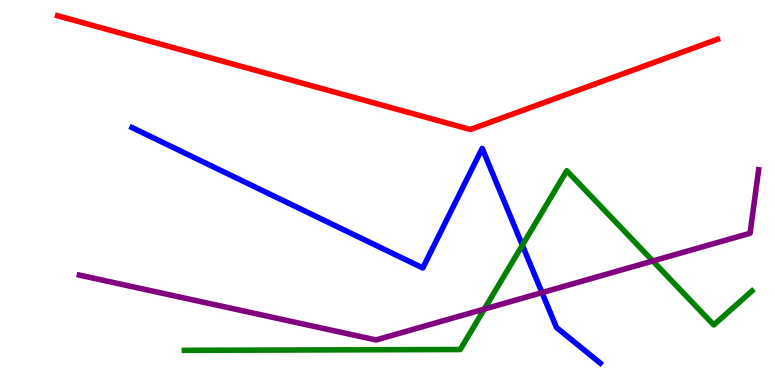[{'lines': ['blue', 'red'], 'intersections': []}, {'lines': ['green', 'red'], 'intersections': []}, {'lines': ['purple', 'red'], 'intersections': []}, {'lines': ['blue', 'green'], 'intersections': [{'x': 6.74, 'y': 3.63}]}, {'lines': ['blue', 'purple'], 'intersections': [{'x': 6.99, 'y': 2.4}]}, {'lines': ['green', 'purple'], 'intersections': [{'x': 6.25, 'y': 1.97}, {'x': 8.42, 'y': 3.22}]}]